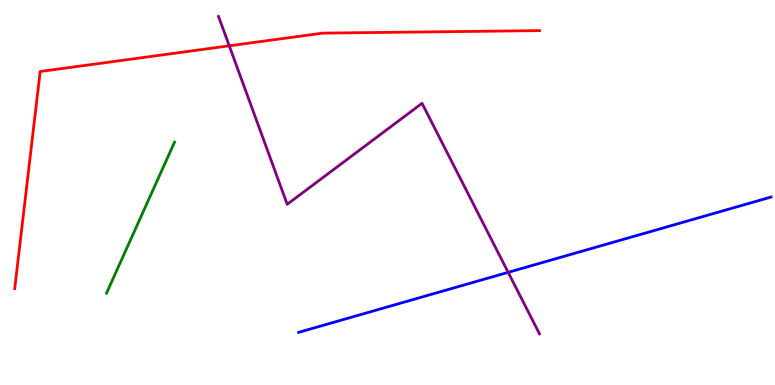[{'lines': ['blue', 'red'], 'intersections': []}, {'lines': ['green', 'red'], 'intersections': []}, {'lines': ['purple', 'red'], 'intersections': [{'x': 2.96, 'y': 8.81}]}, {'lines': ['blue', 'green'], 'intersections': []}, {'lines': ['blue', 'purple'], 'intersections': [{'x': 6.56, 'y': 2.93}]}, {'lines': ['green', 'purple'], 'intersections': []}]